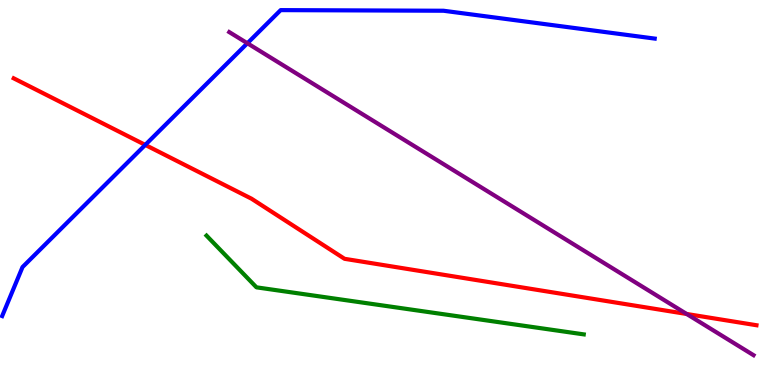[{'lines': ['blue', 'red'], 'intersections': [{'x': 1.87, 'y': 6.24}]}, {'lines': ['green', 'red'], 'intersections': []}, {'lines': ['purple', 'red'], 'intersections': [{'x': 8.86, 'y': 1.84}]}, {'lines': ['blue', 'green'], 'intersections': []}, {'lines': ['blue', 'purple'], 'intersections': [{'x': 3.19, 'y': 8.88}]}, {'lines': ['green', 'purple'], 'intersections': []}]